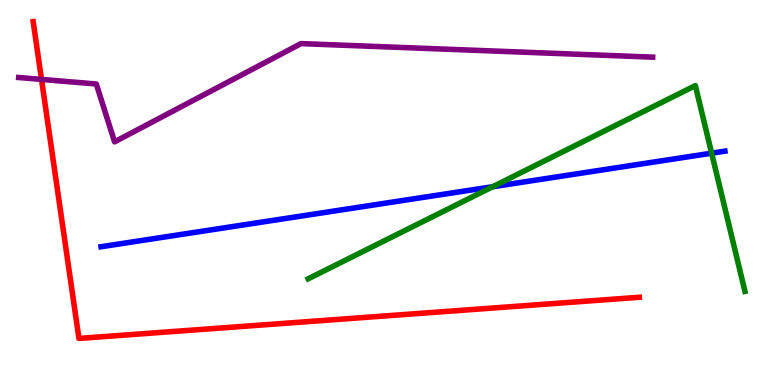[{'lines': ['blue', 'red'], 'intersections': []}, {'lines': ['green', 'red'], 'intersections': []}, {'lines': ['purple', 'red'], 'intersections': [{'x': 0.536, 'y': 7.94}]}, {'lines': ['blue', 'green'], 'intersections': [{'x': 6.36, 'y': 5.15}, {'x': 9.18, 'y': 6.02}]}, {'lines': ['blue', 'purple'], 'intersections': []}, {'lines': ['green', 'purple'], 'intersections': []}]